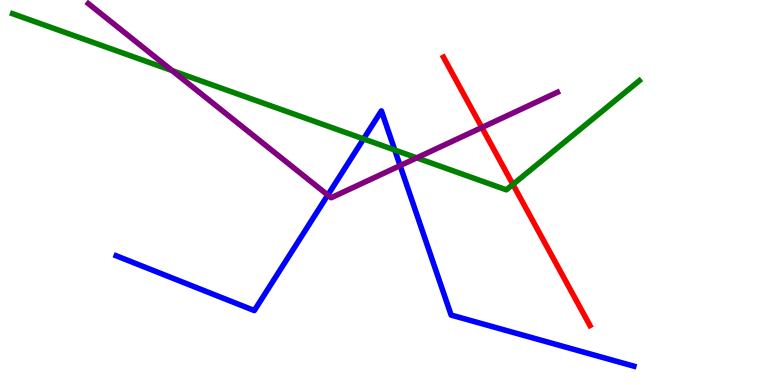[{'lines': ['blue', 'red'], 'intersections': []}, {'lines': ['green', 'red'], 'intersections': [{'x': 6.62, 'y': 5.21}]}, {'lines': ['purple', 'red'], 'intersections': [{'x': 6.22, 'y': 6.69}]}, {'lines': ['blue', 'green'], 'intersections': [{'x': 4.69, 'y': 6.39}, {'x': 5.09, 'y': 6.1}]}, {'lines': ['blue', 'purple'], 'intersections': [{'x': 4.23, 'y': 4.93}, {'x': 5.16, 'y': 5.7}]}, {'lines': ['green', 'purple'], 'intersections': [{'x': 2.22, 'y': 8.17}, {'x': 5.38, 'y': 5.9}]}]